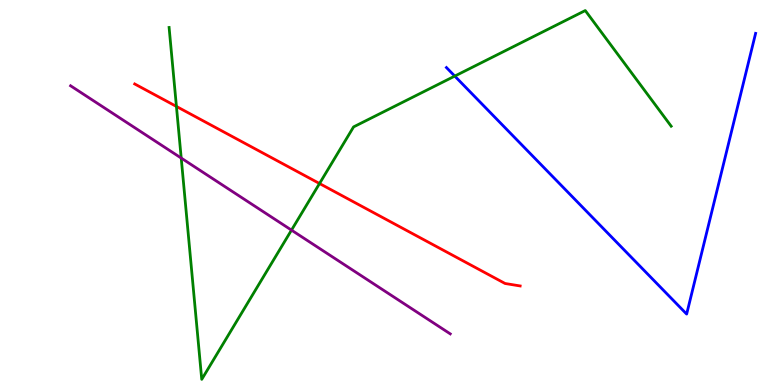[{'lines': ['blue', 'red'], 'intersections': []}, {'lines': ['green', 'red'], 'intersections': [{'x': 2.28, 'y': 7.24}, {'x': 4.12, 'y': 5.23}]}, {'lines': ['purple', 'red'], 'intersections': []}, {'lines': ['blue', 'green'], 'intersections': [{'x': 5.87, 'y': 8.02}]}, {'lines': ['blue', 'purple'], 'intersections': []}, {'lines': ['green', 'purple'], 'intersections': [{'x': 2.34, 'y': 5.89}, {'x': 3.76, 'y': 4.02}]}]